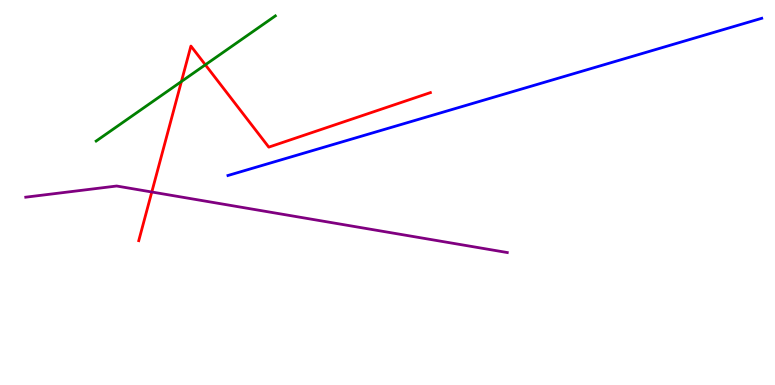[{'lines': ['blue', 'red'], 'intersections': []}, {'lines': ['green', 'red'], 'intersections': [{'x': 2.34, 'y': 7.88}, {'x': 2.65, 'y': 8.32}]}, {'lines': ['purple', 'red'], 'intersections': [{'x': 1.96, 'y': 5.01}]}, {'lines': ['blue', 'green'], 'intersections': []}, {'lines': ['blue', 'purple'], 'intersections': []}, {'lines': ['green', 'purple'], 'intersections': []}]